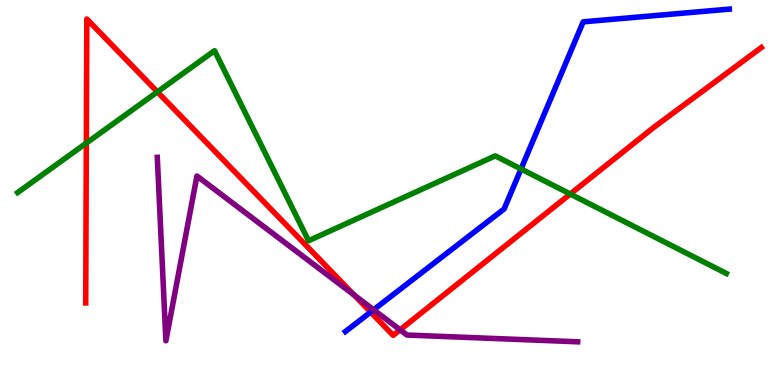[{'lines': ['blue', 'red'], 'intersections': [{'x': 4.78, 'y': 1.89}]}, {'lines': ['green', 'red'], 'intersections': [{'x': 1.11, 'y': 6.28}, {'x': 2.03, 'y': 7.61}, {'x': 7.36, 'y': 4.96}]}, {'lines': ['purple', 'red'], 'intersections': [{'x': 4.57, 'y': 2.34}, {'x': 5.16, 'y': 1.43}]}, {'lines': ['blue', 'green'], 'intersections': [{'x': 6.72, 'y': 5.61}]}, {'lines': ['blue', 'purple'], 'intersections': [{'x': 4.82, 'y': 1.95}]}, {'lines': ['green', 'purple'], 'intersections': []}]